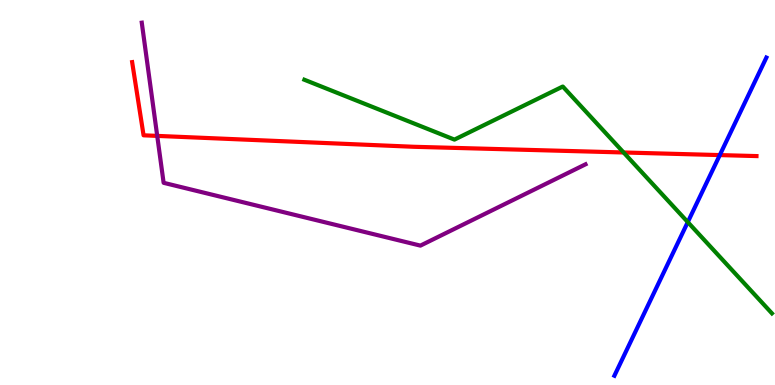[{'lines': ['blue', 'red'], 'intersections': [{'x': 9.29, 'y': 5.97}]}, {'lines': ['green', 'red'], 'intersections': [{'x': 8.05, 'y': 6.04}]}, {'lines': ['purple', 'red'], 'intersections': [{'x': 2.03, 'y': 6.47}]}, {'lines': ['blue', 'green'], 'intersections': [{'x': 8.87, 'y': 4.23}]}, {'lines': ['blue', 'purple'], 'intersections': []}, {'lines': ['green', 'purple'], 'intersections': []}]